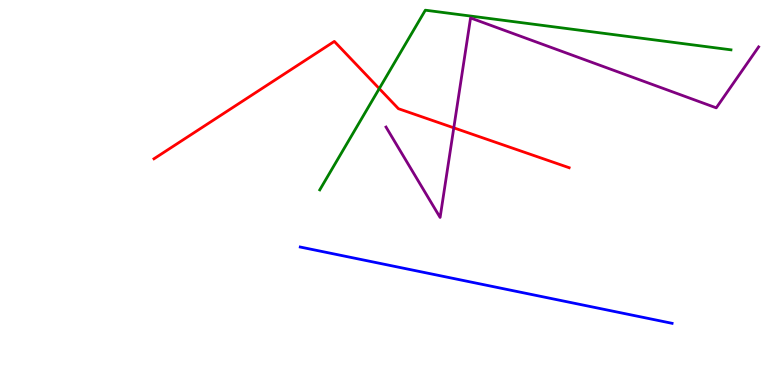[{'lines': ['blue', 'red'], 'intersections': []}, {'lines': ['green', 'red'], 'intersections': [{'x': 4.89, 'y': 7.7}]}, {'lines': ['purple', 'red'], 'intersections': [{'x': 5.86, 'y': 6.68}]}, {'lines': ['blue', 'green'], 'intersections': []}, {'lines': ['blue', 'purple'], 'intersections': []}, {'lines': ['green', 'purple'], 'intersections': []}]